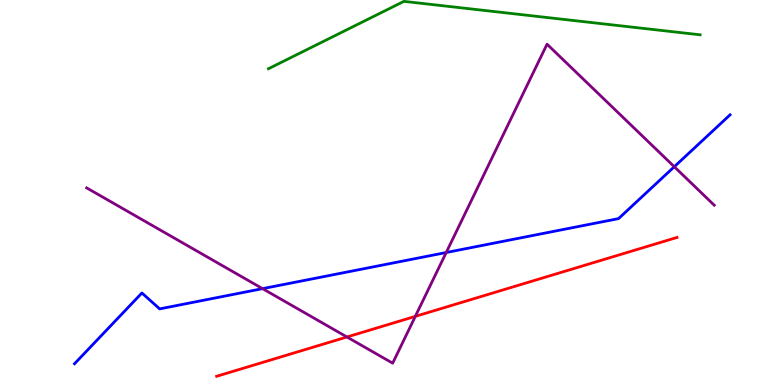[{'lines': ['blue', 'red'], 'intersections': []}, {'lines': ['green', 'red'], 'intersections': []}, {'lines': ['purple', 'red'], 'intersections': [{'x': 4.48, 'y': 1.25}, {'x': 5.36, 'y': 1.78}]}, {'lines': ['blue', 'green'], 'intersections': []}, {'lines': ['blue', 'purple'], 'intersections': [{'x': 3.39, 'y': 2.5}, {'x': 5.76, 'y': 3.44}, {'x': 8.7, 'y': 5.67}]}, {'lines': ['green', 'purple'], 'intersections': []}]